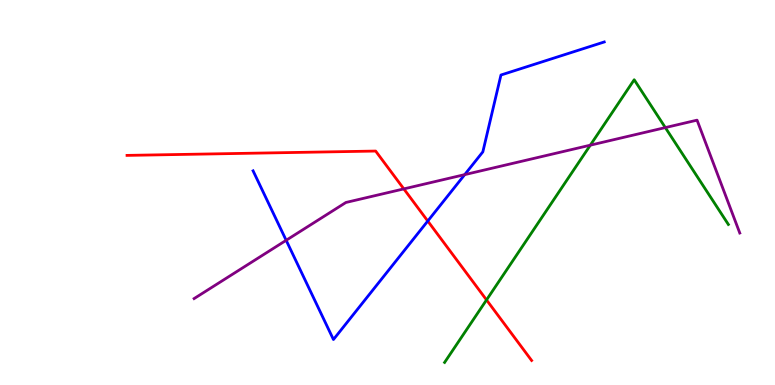[{'lines': ['blue', 'red'], 'intersections': [{'x': 5.52, 'y': 4.26}]}, {'lines': ['green', 'red'], 'intersections': [{'x': 6.28, 'y': 2.21}]}, {'lines': ['purple', 'red'], 'intersections': [{'x': 5.21, 'y': 5.09}]}, {'lines': ['blue', 'green'], 'intersections': []}, {'lines': ['blue', 'purple'], 'intersections': [{'x': 3.69, 'y': 3.76}, {'x': 6.0, 'y': 5.46}]}, {'lines': ['green', 'purple'], 'intersections': [{'x': 7.62, 'y': 6.23}, {'x': 8.58, 'y': 6.69}]}]